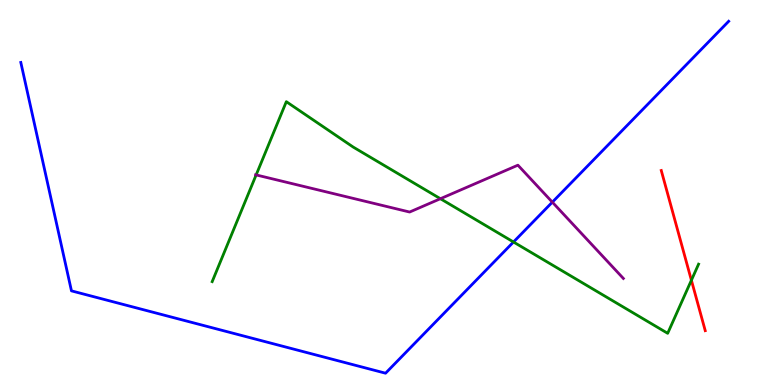[{'lines': ['blue', 'red'], 'intersections': []}, {'lines': ['green', 'red'], 'intersections': [{'x': 8.92, 'y': 2.72}]}, {'lines': ['purple', 'red'], 'intersections': []}, {'lines': ['blue', 'green'], 'intersections': [{'x': 6.63, 'y': 3.71}]}, {'lines': ['blue', 'purple'], 'intersections': [{'x': 7.13, 'y': 4.75}]}, {'lines': ['green', 'purple'], 'intersections': [{'x': 3.31, 'y': 5.46}, {'x': 5.68, 'y': 4.84}]}]